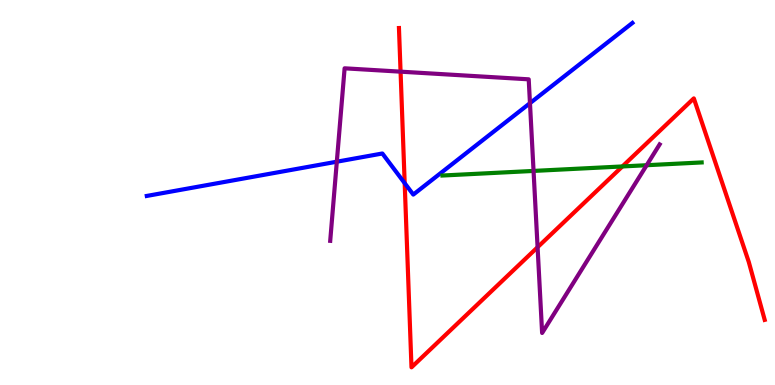[{'lines': ['blue', 'red'], 'intersections': [{'x': 5.22, 'y': 5.24}]}, {'lines': ['green', 'red'], 'intersections': [{'x': 8.03, 'y': 5.68}]}, {'lines': ['purple', 'red'], 'intersections': [{'x': 5.17, 'y': 8.14}, {'x': 6.94, 'y': 3.58}]}, {'lines': ['blue', 'green'], 'intersections': []}, {'lines': ['blue', 'purple'], 'intersections': [{'x': 4.35, 'y': 5.8}, {'x': 6.84, 'y': 7.32}]}, {'lines': ['green', 'purple'], 'intersections': [{'x': 6.88, 'y': 5.56}, {'x': 8.34, 'y': 5.71}]}]